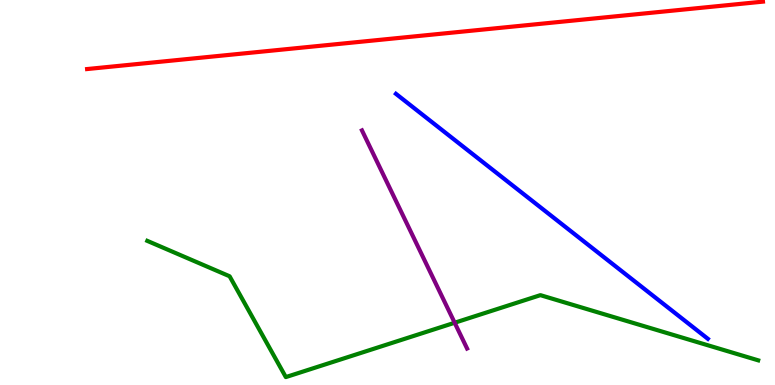[{'lines': ['blue', 'red'], 'intersections': []}, {'lines': ['green', 'red'], 'intersections': []}, {'lines': ['purple', 'red'], 'intersections': []}, {'lines': ['blue', 'green'], 'intersections': []}, {'lines': ['blue', 'purple'], 'intersections': []}, {'lines': ['green', 'purple'], 'intersections': [{'x': 5.87, 'y': 1.62}]}]